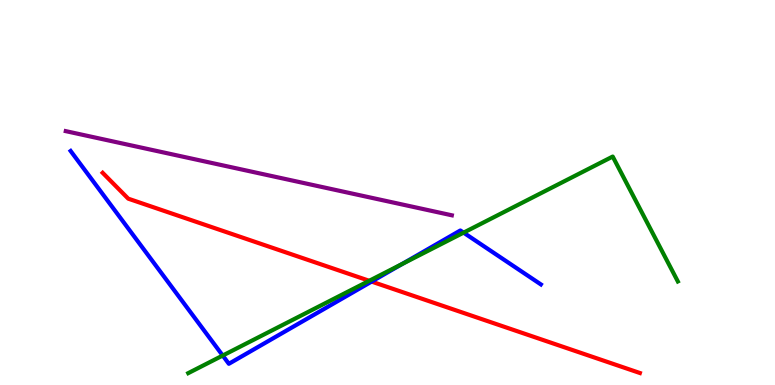[{'lines': ['blue', 'red'], 'intersections': [{'x': 4.79, 'y': 2.69}]}, {'lines': ['green', 'red'], 'intersections': [{'x': 4.76, 'y': 2.71}]}, {'lines': ['purple', 'red'], 'intersections': []}, {'lines': ['blue', 'green'], 'intersections': [{'x': 2.87, 'y': 0.765}, {'x': 5.19, 'y': 3.14}, {'x': 5.98, 'y': 3.96}]}, {'lines': ['blue', 'purple'], 'intersections': []}, {'lines': ['green', 'purple'], 'intersections': []}]